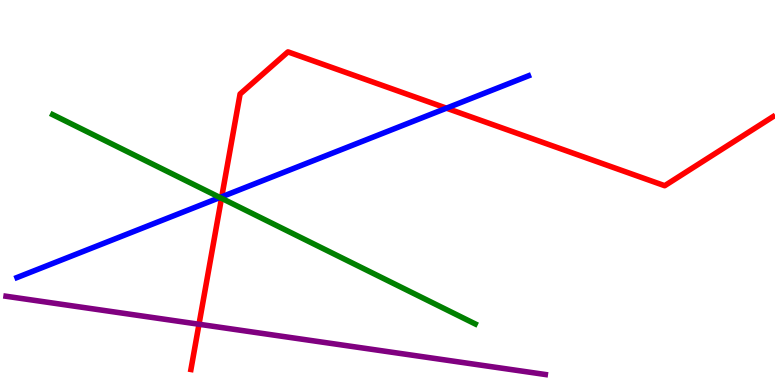[{'lines': ['blue', 'red'], 'intersections': [{'x': 2.86, 'y': 4.89}, {'x': 5.76, 'y': 7.19}]}, {'lines': ['green', 'red'], 'intersections': [{'x': 2.86, 'y': 4.85}]}, {'lines': ['purple', 'red'], 'intersections': [{'x': 2.57, 'y': 1.58}]}, {'lines': ['blue', 'green'], 'intersections': [{'x': 2.84, 'y': 4.87}]}, {'lines': ['blue', 'purple'], 'intersections': []}, {'lines': ['green', 'purple'], 'intersections': []}]